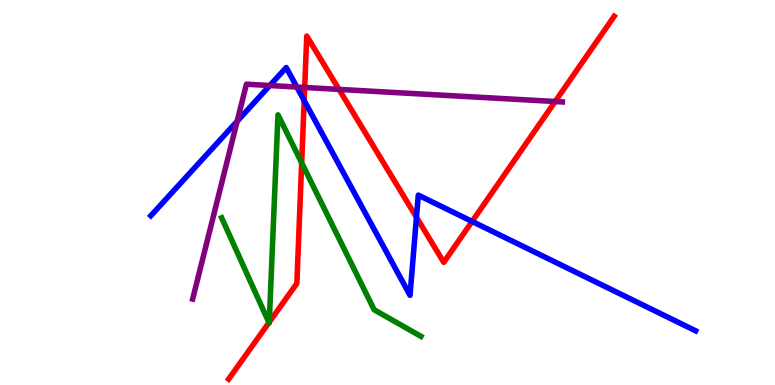[{'lines': ['blue', 'red'], 'intersections': [{'x': 3.92, 'y': 7.39}, {'x': 5.37, 'y': 4.36}, {'x': 6.09, 'y': 4.25}]}, {'lines': ['green', 'red'], 'intersections': [{'x': 3.47, 'y': 1.62}, {'x': 3.47, 'y': 1.63}, {'x': 3.89, 'y': 5.77}]}, {'lines': ['purple', 'red'], 'intersections': [{'x': 3.93, 'y': 7.73}, {'x': 4.37, 'y': 7.68}, {'x': 7.16, 'y': 7.36}]}, {'lines': ['blue', 'green'], 'intersections': []}, {'lines': ['blue', 'purple'], 'intersections': [{'x': 3.06, 'y': 6.85}, {'x': 3.48, 'y': 7.78}, {'x': 3.83, 'y': 7.74}]}, {'lines': ['green', 'purple'], 'intersections': []}]